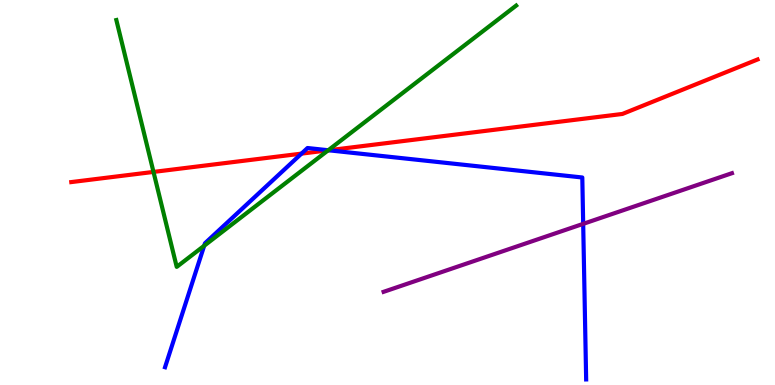[{'lines': ['blue', 'red'], 'intersections': [{'x': 3.89, 'y': 6.01}, {'x': 4.24, 'y': 6.1}]}, {'lines': ['green', 'red'], 'intersections': [{'x': 1.98, 'y': 5.53}, {'x': 4.23, 'y': 6.1}]}, {'lines': ['purple', 'red'], 'intersections': []}, {'lines': ['blue', 'green'], 'intersections': [{'x': 2.63, 'y': 3.62}, {'x': 4.24, 'y': 6.1}]}, {'lines': ['blue', 'purple'], 'intersections': [{'x': 7.52, 'y': 4.19}]}, {'lines': ['green', 'purple'], 'intersections': []}]